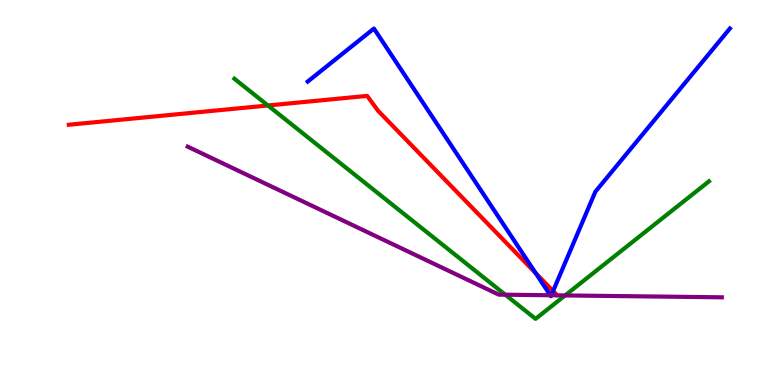[{'lines': ['blue', 'red'], 'intersections': [{'x': 6.91, 'y': 2.91}, {'x': 7.14, 'y': 2.44}]}, {'lines': ['green', 'red'], 'intersections': [{'x': 3.46, 'y': 7.26}]}, {'lines': ['purple', 'red'], 'intersections': []}, {'lines': ['blue', 'green'], 'intersections': []}, {'lines': ['blue', 'purple'], 'intersections': [{'x': 7.1, 'y': 2.33}, {'x': 7.11, 'y': 2.33}]}, {'lines': ['green', 'purple'], 'intersections': [{'x': 6.52, 'y': 2.35}, {'x': 7.29, 'y': 2.33}]}]